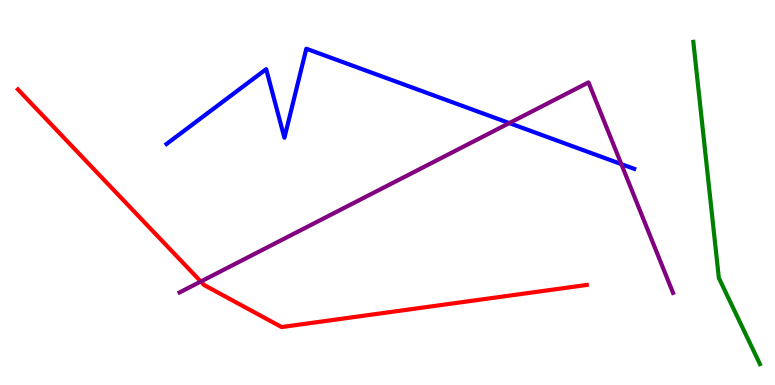[{'lines': ['blue', 'red'], 'intersections': []}, {'lines': ['green', 'red'], 'intersections': []}, {'lines': ['purple', 'red'], 'intersections': [{'x': 2.59, 'y': 2.69}]}, {'lines': ['blue', 'green'], 'intersections': []}, {'lines': ['blue', 'purple'], 'intersections': [{'x': 6.57, 'y': 6.8}, {'x': 8.02, 'y': 5.74}]}, {'lines': ['green', 'purple'], 'intersections': []}]